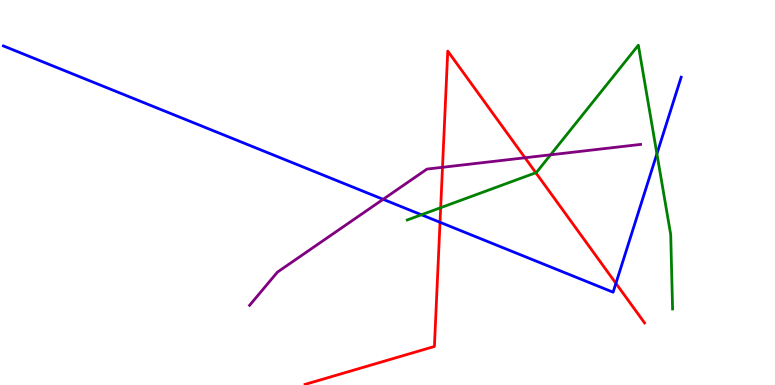[{'lines': ['blue', 'red'], 'intersections': [{'x': 5.68, 'y': 4.23}, {'x': 7.95, 'y': 2.64}]}, {'lines': ['green', 'red'], 'intersections': [{'x': 5.69, 'y': 4.61}, {'x': 6.91, 'y': 5.51}]}, {'lines': ['purple', 'red'], 'intersections': [{'x': 5.71, 'y': 5.65}, {'x': 6.77, 'y': 5.9}]}, {'lines': ['blue', 'green'], 'intersections': [{'x': 5.44, 'y': 4.42}, {'x': 8.48, 'y': 6.01}]}, {'lines': ['blue', 'purple'], 'intersections': [{'x': 4.94, 'y': 4.82}]}, {'lines': ['green', 'purple'], 'intersections': [{'x': 7.1, 'y': 5.98}]}]